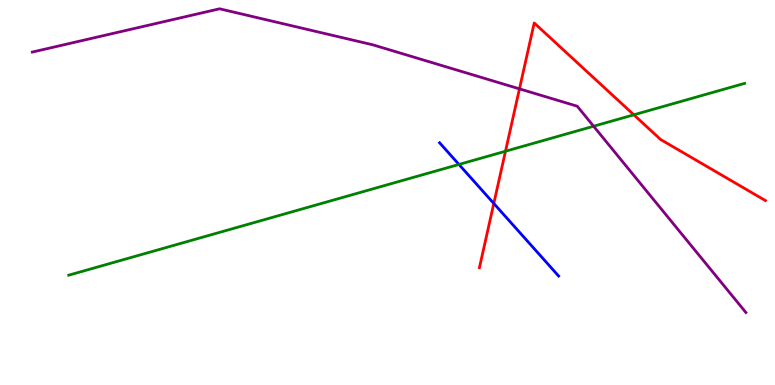[{'lines': ['blue', 'red'], 'intersections': [{'x': 6.37, 'y': 4.72}]}, {'lines': ['green', 'red'], 'intersections': [{'x': 6.52, 'y': 6.07}, {'x': 8.18, 'y': 7.02}]}, {'lines': ['purple', 'red'], 'intersections': [{'x': 6.7, 'y': 7.69}]}, {'lines': ['blue', 'green'], 'intersections': [{'x': 5.92, 'y': 5.73}]}, {'lines': ['blue', 'purple'], 'intersections': []}, {'lines': ['green', 'purple'], 'intersections': [{'x': 7.66, 'y': 6.72}]}]